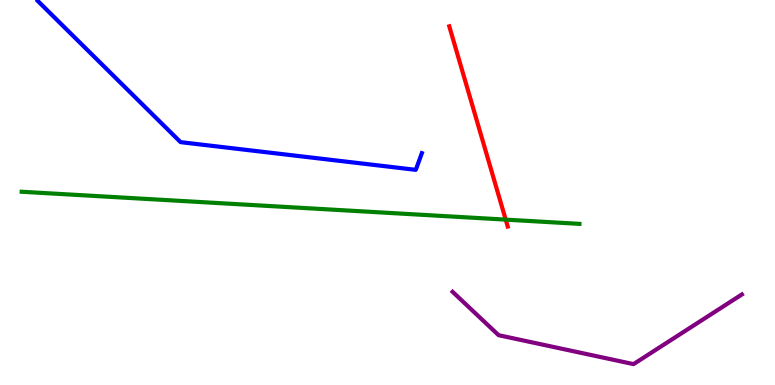[{'lines': ['blue', 'red'], 'intersections': []}, {'lines': ['green', 'red'], 'intersections': [{'x': 6.53, 'y': 4.3}]}, {'lines': ['purple', 'red'], 'intersections': []}, {'lines': ['blue', 'green'], 'intersections': []}, {'lines': ['blue', 'purple'], 'intersections': []}, {'lines': ['green', 'purple'], 'intersections': []}]